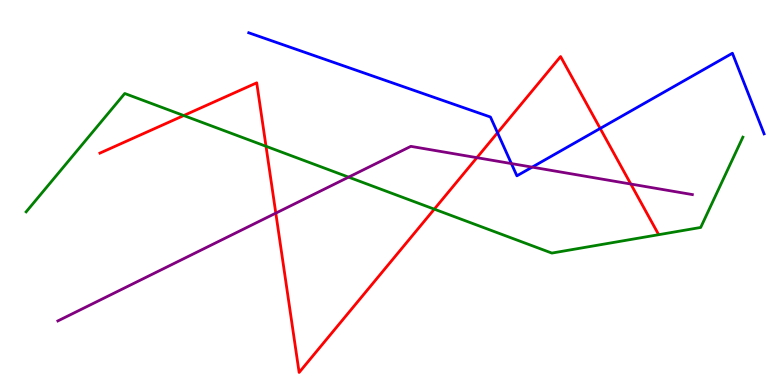[{'lines': ['blue', 'red'], 'intersections': [{'x': 6.42, 'y': 6.55}, {'x': 7.74, 'y': 6.66}]}, {'lines': ['green', 'red'], 'intersections': [{'x': 2.37, 'y': 7.0}, {'x': 3.43, 'y': 6.2}, {'x': 5.6, 'y': 4.57}]}, {'lines': ['purple', 'red'], 'intersections': [{'x': 3.56, 'y': 4.46}, {'x': 6.15, 'y': 5.9}, {'x': 8.14, 'y': 5.22}]}, {'lines': ['blue', 'green'], 'intersections': []}, {'lines': ['blue', 'purple'], 'intersections': [{'x': 6.6, 'y': 5.75}, {'x': 6.87, 'y': 5.66}]}, {'lines': ['green', 'purple'], 'intersections': [{'x': 4.5, 'y': 5.4}]}]